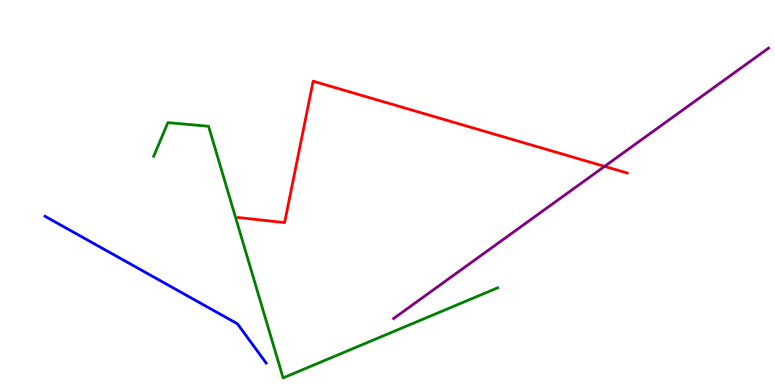[{'lines': ['blue', 'red'], 'intersections': []}, {'lines': ['green', 'red'], 'intersections': []}, {'lines': ['purple', 'red'], 'intersections': [{'x': 7.8, 'y': 5.68}]}, {'lines': ['blue', 'green'], 'intersections': []}, {'lines': ['blue', 'purple'], 'intersections': []}, {'lines': ['green', 'purple'], 'intersections': []}]